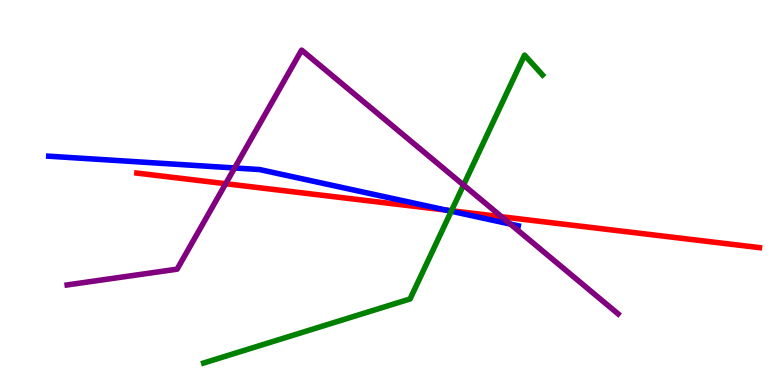[{'lines': ['blue', 'red'], 'intersections': [{'x': 5.76, 'y': 4.54}]}, {'lines': ['green', 'red'], 'intersections': [{'x': 5.83, 'y': 4.53}]}, {'lines': ['purple', 'red'], 'intersections': [{'x': 2.91, 'y': 5.23}, {'x': 6.47, 'y': 4.37}]}, {'lines': ['blue', 'green'], 'intersections': [{'x': 5.82, 'y': 4.51}]}, {'lines': ['blue', 'purple'], 'intersections': [{'x': 3.03, 'y': 5.64}, {'x': 6.59, 'y': 4.18}]}, {'lines': ['green', 'purple'], 'intersections': [{'x': 5.98, 'y': 5.19}]}]